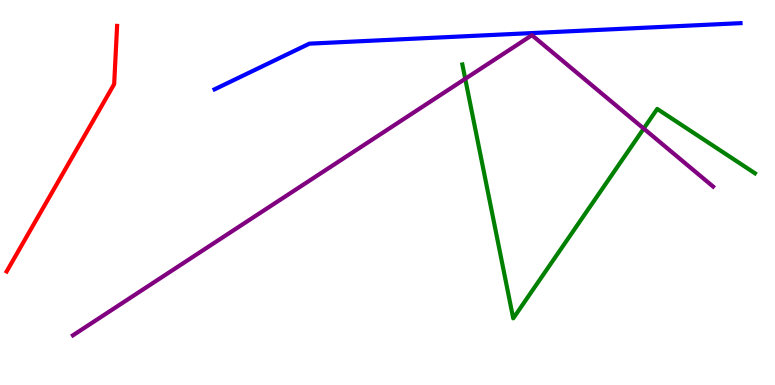[{'lines': ['blue', 'red'], 'intersections': []}, {'lines': ['green', 'red'], 'intersections': []}, {'lines': ['purple', 'red'], 'intersections': []}, {'lines': ['blue', 'green'], 'intersections': []}, {'lines': ['blue', 'purple'], 'intersections': []}, {'lines': ['green', 'purple'], 'intersections': [{'x': 6.0, 'y': 7.95}, {'x': 8.31, 'y': 6.66}]}]